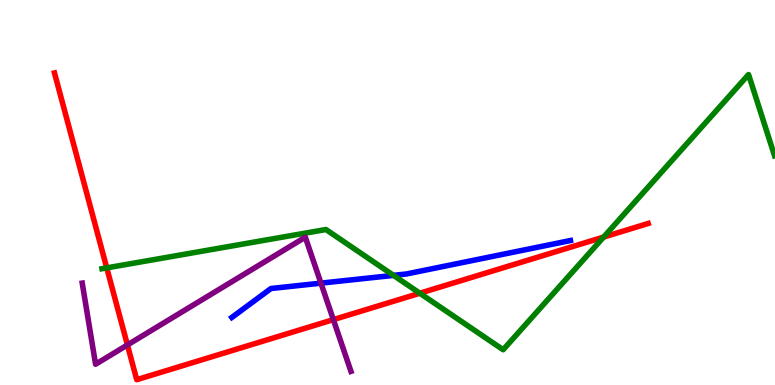[{'lines': ['blue', 'red'], 'intersections': []}, {'lines': ['green', 'red'], 'intersections': [{'x': 1.38, 'y': 3.04}, {'x': 5.42, 'y': 2.38}, {'x': 7.79, 'y': 3.84}]}, {'lines': ['purple', 'red'], 'intersections': [{'x': 1.64, 'y': 1.04}, {'x': 4.3, 'y': 1.7}]}, {'lines': ['blue', 'green'], 'intersections': [{'x': 5.08, 'y': 2.85}]}, {'lines': ['blue', 'purple'], 'intersections': [{'x': 4.14, 'y': 2.65}]}, {'lines': ['green', 'purple'], 'intersections': []}]